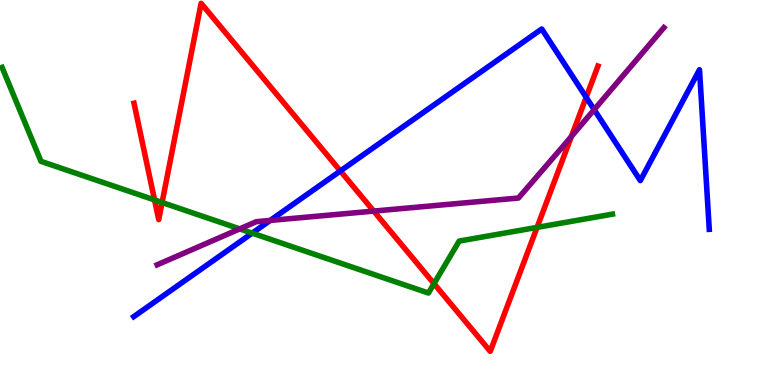[{'lines': ['blue', 'red'], 'intersections': [{'x': 4.39, 'y': 5.56}, {'x': 7.56, 'y': 7.47}]}, {'lines': ['green', 'red'], 'intersections': [{'x': 1.99, 'y': 4.81}, {'x': 2.09, 'y': 4.74}, {'x': 5.6, 'y': 2.63}, {'x': 6.93, 'y': 4.09}]}, {'lines': ['purple', 'red'], 'intersections': [{'x': 4.82, 'y': 4.52}, {'x': 7.37, 'y': 6.46}]}, {'lines': ['blue', 'green'], 'intersections': [{'x': 3.25, 'y': 3.94}]}, {'lines': ['blue', 'purple'], 'intersections': [{'x': 3.49, 'y': 4.27}, {'x': 7.67, 'y': 7.15}]}, {'lines': ['green', 'purple'], 'intersections': [{'x': 3.09, 'y': 4.05}]}]